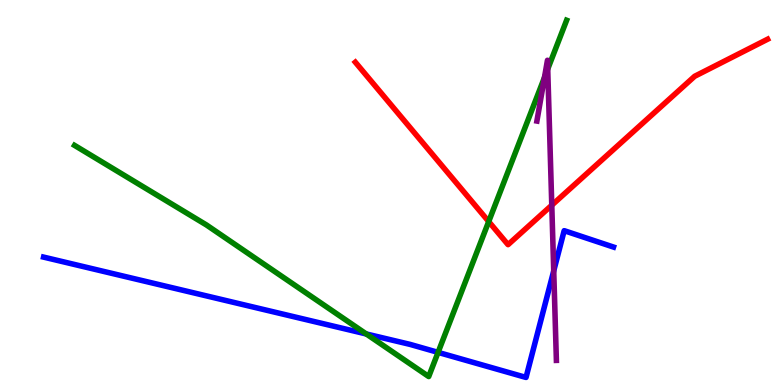[{'lines': ['blue', 'red'], 'intersections': []}, {'lines': ['green', 'red'], 'intersections': [{'x': 6.31, 'y': 4.25}]}, {'lines': ['purple', 'red'], 'intersections': [{'x': 7.12, 'y': 4.67}]}, {'lines': ['blue', 'green'], 'intersections': [{'x': 4.73, 'y': 1.33}, {'x': 5.65, 'y': 0.847}]}, {'lines': ['blue', 'purple'], 'intersections': [{'x': 7.14, 'y': 2.96}]}, {'lines': ['green', 'purple'], 'intersections': [{'x': 7.03, 'y': 7.99}, {'x': 7.07, 'y': 8.21}]}]